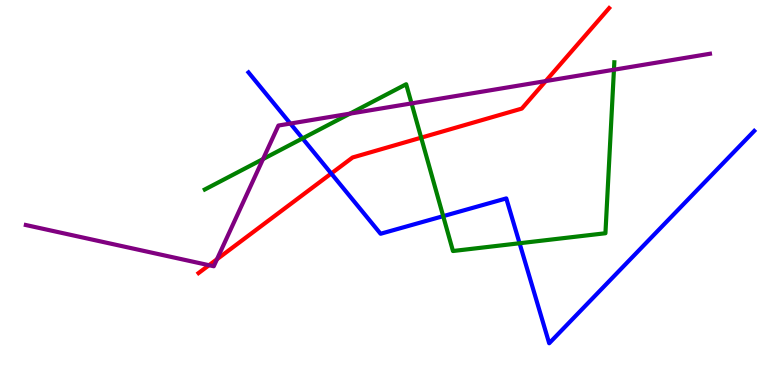[{'lines': ['blue', 'red'], 'intersections': [{'x': 4.27, 'y': 5.49}]}, {'lines': ['green', 'red'], 'intersections': [{'x': 5.43, 'y': 6.42}]}, {'lines': ['purple', 'red'], 'intersections': [{'x': 2.7, 'y': 3.11}, {'x': 2.8, 'y': 3.27}, {'x': 7.04, 'y': 7.89}]}, {'lines': ['blue', 'green'], 'intersections': [{'x': 3.9, 'y': 6.4}, {'x': 5.72, 'y': 4.39}, {'x': 6.7, 'y': 3.68}]}, {'lines': ['blue', 'purple'], 'intersections': [{'x': 3.75, 'y': 6.79}]}, {'lines': ['green', 'purple'], 'intersections': [{'x': 3.39, 'y': 5.87}, {'x': 4.51, 'y': 7.05}, {'x': 5.31, 'y': 7.31}, {'x': 7.92, 'y': 8.19}]}]